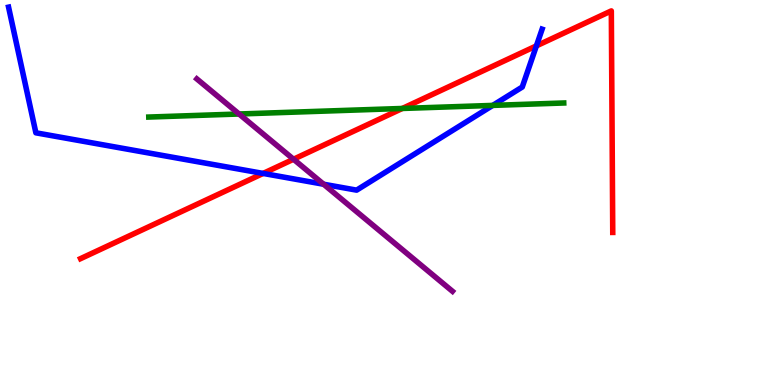[{'lines': ['blue', 'red'], 'intersections': [{'x': 3.4, 'y': 5.5}, {'x': 6.92, 'y': 8.81}]}, {'lines': ['green', 'red'], 'intersections': [{'x': 5.19, 'y': 7.18}]}, {'lines': ['purple', 'red'], 'intersections': [{'x': 3.79, 'y': 5.86}]}, {'lines': ['blue', 'green'], 'intersections': [{'x': 6.36, 'y': 7.26}]}, {'lines': ['blue', 'purple'], 'intersections': [{'x': 4.18, 'y': 5.21}]}, {'lines': ['green', 'purple'], 'intersections': [{'x': 3.08, 'y': 7.04}]}]